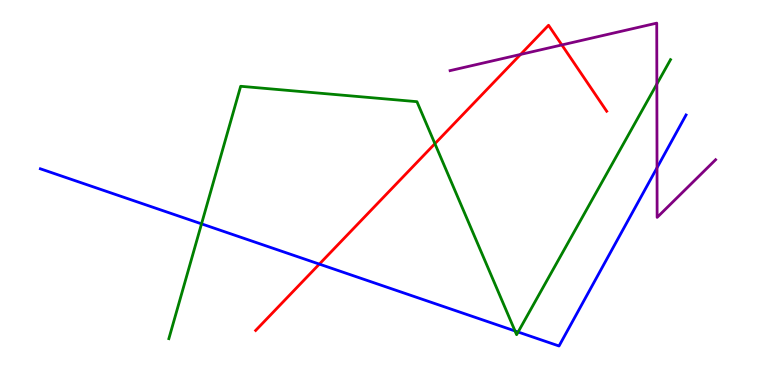[{'lines': ['blue', 'red'], 'intersections': [{'x': 4.12, 'y': 3.14}]}, {'lines': ['green', 'red'], 'intersections': [{'x': 5.61, 'y': 6.27}]}, {'lines': ['purple', 'red'], 'intersections': [{'x': 6.72, 'y': 8.59}, {'x': 7.25, 'y': 8.83}]}, {'lines': ['blue', 'green'], 'intersections': [{'x': 2.6, 'y': 4.19}, {'x': 6.65, 'y': 1.4}, {'x': 6.69, 'y': 1.38}]}, {'lines': ['blue', 'purple'], 'intersections': [{'x': 8.48, 'y': 5.64}]}, {'lines': ['green', 'purple'], 'intersections': [{'x': 8.48, 'y': 7.82}]}]